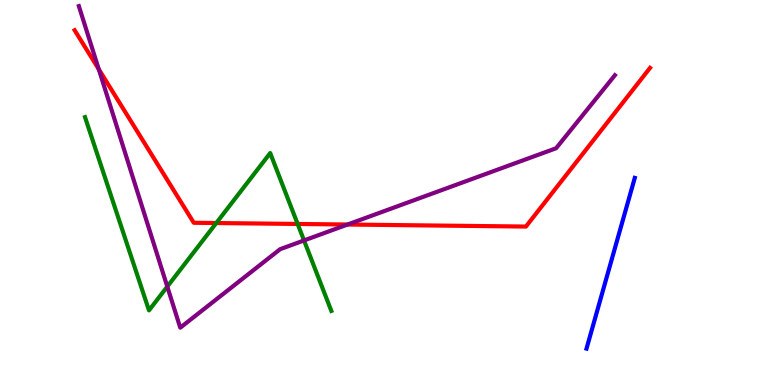[{'lines': ['blue', 'red'], 'intersections': []}, {'lines': ['green', 'red'], 'intersections': [{'x': 2.79, 'y': 4.21}, {'x': 3.84, 'y': 4.18}]}, {'lines': ['purple', 'red'], 'intersections': [{'x': 1.27, 'y': 8.2}, {'x': 4.48, 'y': 4.17}]}, {'lines': ['blue', 'green'], 'intersections': []}, {'lines': ['blue', 'purple'], 'intersections': []}, {'lines': ['green', 'purple'], 'intersections': [{'x': 2.16, 'y': 2.56}, {'x': 3.92, 'y': 3.75}]}]